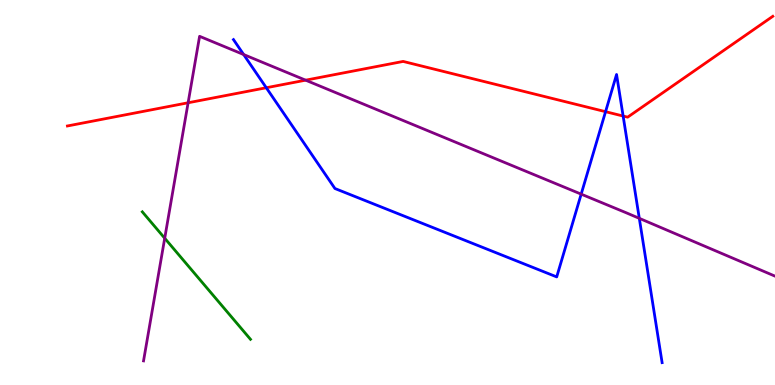[{'lines': ['blue', 'red'], 'intersections': [{'x': 3.44, 'y': 7.72}, {'x': 7.81, 'y': 7.1}, {'x': 8.04, 'y': 6.99}]}, {'lines': ['green', 'red'], 'intersections': []}, {'lines': ['purple', 'red'], 'intersections': [{'x': 2.43, 'y': 7.33}, {'x': 3.94, 'y': 7.92}]}, {'lines': ['blue', 'green'], 'intersections': []}, {'lines': ['blue', 'purple'], 'intersections': [{'x': 3.14, 'y': 8.58}, {'x': 7.5, 'y': 4.96}, {'x': 8.25, 'y': 4.33}]}, {'lines': ['green', 'purple'], 'intersections': [{'x': 2.13, 'y': 3.81}]}]